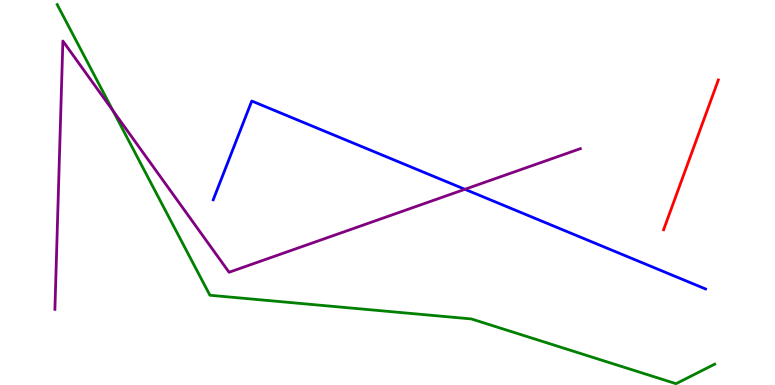[{'lines': ['blue', 'red'], 'intersections': []}, {'lines': ['green', 'red'], 'intersections': []}, {'lines': ['purple', 'red'], 'intersections': []}, {'lines': ['blue', 'green'], 'intersections': []}, {'lines': ['blue', 'purple'], 'intersections': [{'x': 6.0, 'y': 5.08}]}, {'lines': ['green', 'purple'], 'intersections': [{'x': 1.46, 'y': 7.12}]}]